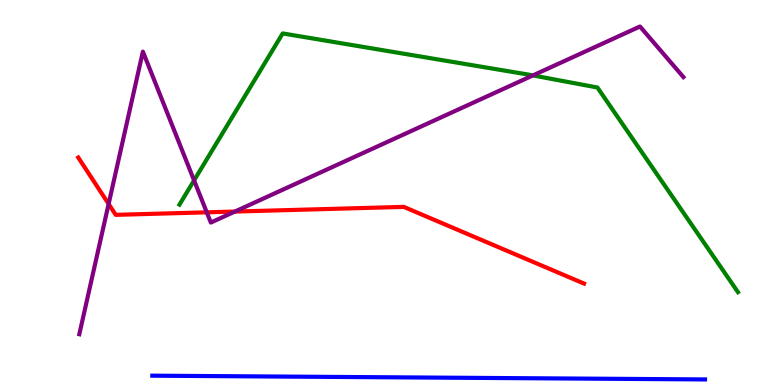[{'lines': ['blue', 'red'], 'intersections': []}, {'lines': ['green', 'red'], 'intersections': []}, {'lines': ['purple', 'red'], 'intersections': [{'x': 1.4, 'y': 4.7}, {'x': 2.67, 'y': 4.48}, {'x': 3.03, 'y': 4.51}]}, {'lines': ['blue', 'green'], 'intersections': []}, {'lines': ['blue', 'purple'], 'intersections': []}, {'lines': ['green', 'purple'], 'intersections': [{'x': 2.5, 'y': 5.31}, {'x': 6.88, 'y': 8.04}]}]